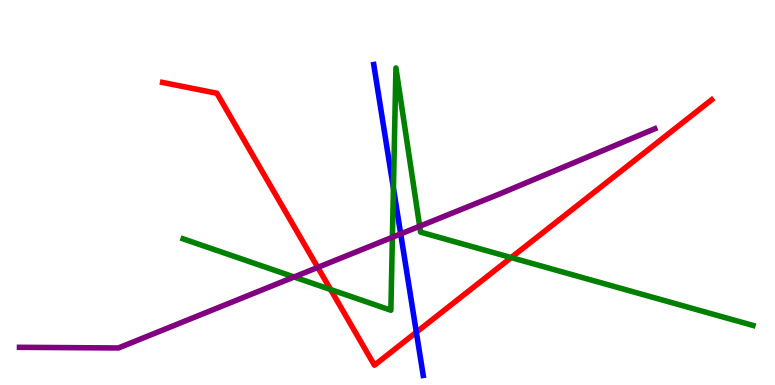[{'lines': ['blue', 'red'], 'intersections': [{'x': 5.37, 'y': 1.37}]}, {'lines': ['green', 'red'], 'intersections': [{'x': 4.27, 'y': 2.48}, {'x': 6.6, 'y': 3.31}]}, {'lines': ['purple', 'red'], 'intersections': [{'x': 4.1, 'y': 3.05}]}, {'lines': ['blue', 'green'], 'intersections': [{'x': 5.08, 'y': 5.11}]}, {'lines': ['blue', 'purple'], 'intersections': [{'x': 5.17, 'y': 3.92}]}, {'lines': ['green', 'purple'], 'intersections': [{'x': 3.79, 'y': 2.81}, {'x': 5.06, 'y': 3.84}, {'x': 5.41, 'y': 4.12}]}]